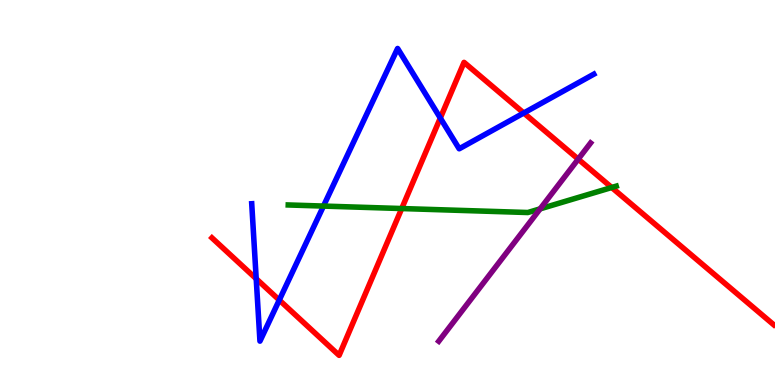[{'lines': ['blue', 'red'], 'intersections': [{'x': 3.31, 'y': 2.76}, {'x': 3.6, 'y': 2.21}, {'x': 5.68, 'y': 6.93}, {'x': 6.76, 'y': 7.07}]}, {'lines': ['green', 'red'], 'intersections': [{'x': 5.18, 'y': 4.58}, {'x': 7.89, 'y': 5.13}]}, {'lines': ['purple', 'red'], 'intersections': [{'x': 7.46, 'y': 5.87}]}, {'lines': ['blue', 'green'], 'intersections': [{'x': 4.17, 'y': 4.65}]}, {'lines': ['blue', 'purple'], 'intersections': []}, {'lines': ['green', 'purple'], 'intersections': [{'x': 6.97, 'y': 4.58}]}]